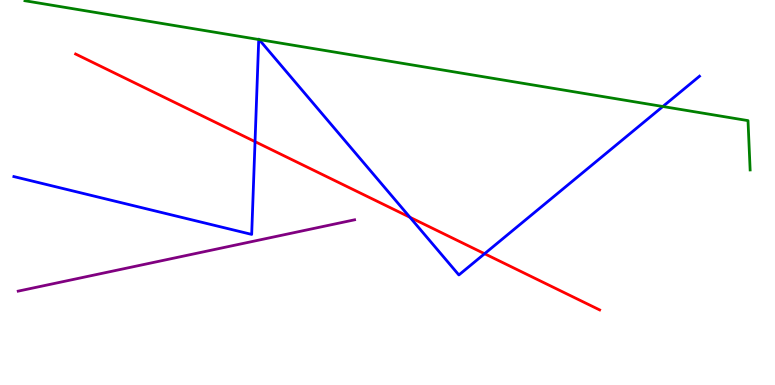[{'lines': ['blue', 'red'], 'intersections': [{'x': 3.29, 'y': 6.32}, {'x': 5.29, 'y': 4.36}, {'x': 6.25, 'y': 3.41}]}, {'lines': ['green', 'red'], 'intersections': []}, {'lines': ['purple', 'red'], 'intersections': []}, {'lines': ['blue', 'green'], 'intersections': [{'x': 3.34, 'y': 8.97}, {'x': 3.34, 'y': 8.97}, {'x': 8.55, 'y': 7.23}]}, {'lines': ['blue', 'purple'], 'intersections': []}, {'lines': ['green', 'purple'], 'intersections': []}]